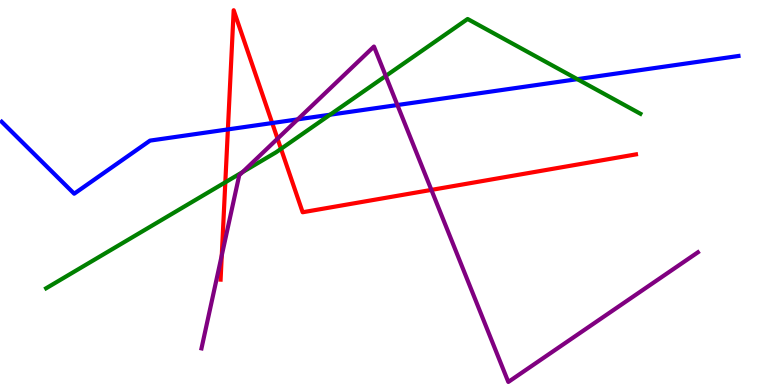[{'lines': ['blue', 'red'], 'intersections': [{'x': 2.94, 'y': 6.64}, {'x': 3.51, 'y': 6.8}]}, {'lines': ['green', 'red'], 'intersections': [{'x': 2.91, 'y': 5.27}, {'x': 3.63, 'y': 6.13}]}, {'lines': ['purple', 'red'], 'intersections': [{'x': 2.86, 'y': 3.37}, {'x': 3.58, 'y': 6.4}, {'x': 5.57, 'y': 5.07}]}, {'lines': ['blue', 'green'], 'intersections': [{'x': 4.26, 'y': 7.02}, {'x': 7.45, 'y': 7.94}]}, {'lines': ['blue', 'purple'], 'intersections': [{'x': 3.84, 'y': 6.9}, {'x': 5.13, 'y': 7.27}]}, {'lines': ['green', 'purple'], 'intersections': [{'x': 3.13, 'y': 5.53}, {'x': 4.98, 'y': 8.03}]}]